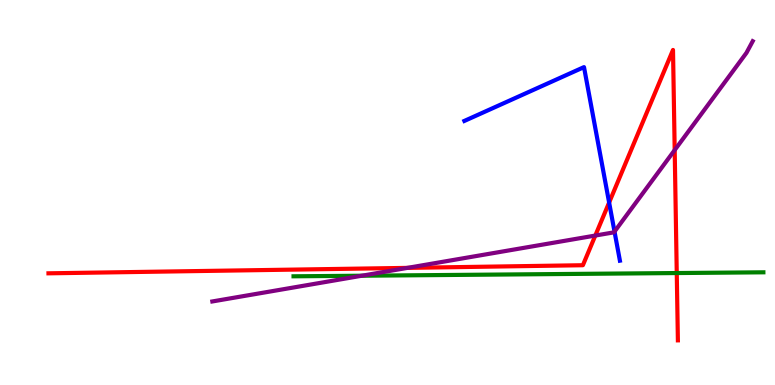[{'lines': ['blue', 'red'], 'intersections': [{'x': 7.86, 'y': 4.74}]}, {'lines': ['green', 'red'], 'intersections': [{'x': 8.73, 'y': 2.91}]}, {'lines': ['purple', 'red'], 'intersections': [{'x': 5.26, 'y': 3.04}, {'x': 7.68, 'y': 3.88}, {'x': 8.71, 'y': 6.1}]}, {'lines': ['blue', 'green'], 'intersections': []}, {'lines': ['blue', 'purple'], 'intersections': [{'x': 7.93, 'y': 3.98}]}, {'lines': ['green', 'purple'], 'intersections': [{'x': 4.67, 'y': 2.84}]}]